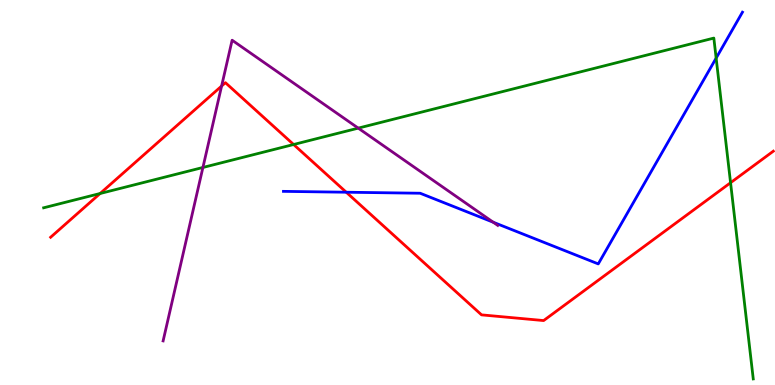[{'lines': ['blue', 'red'], 'intersections': [{'x': 4.47, 'y': 5.01}]}, {'lines': ['green', 'red'], 'intersections': [{'x': 1.29, 'y': 4.97}, {'x': 3.79, 'y': 6.25}, {'x': 9.43, 'y': 5.25}]}, {'lines': ['purple', 'red'], 'intersections': [{'x': 2.86, 'y': 7.76}]}, {'lines': ['blue', 'green'], 'intersections': [{'x': 9.24, 'y': 8.49}]}, {'lines': ['blue', 'purple'], 'intersections': [{'x': 6.36, 'y': 4.23}]}, {'lines': ['green', 'purple'], 'intersections': [{'x': 2.62, 'y': 5.65}, {'x': 4.62, 'y': 6.67}]}]